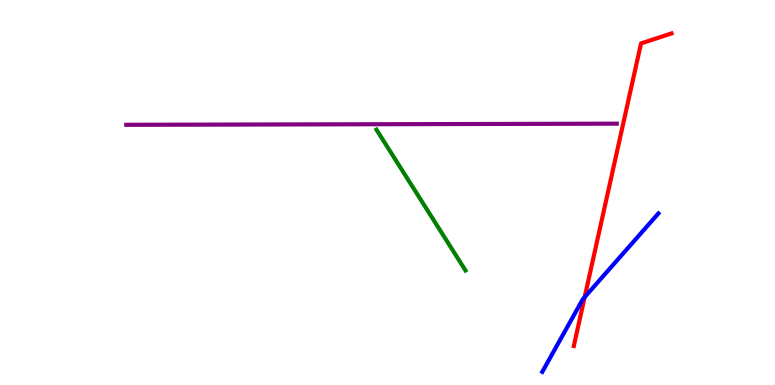[{'lines': ['blue', 'red'], 'intersections': [{'x': 7.54, 'y': 2.28}]}, {'lines': ['green', 'red'], 'intersections': []}, {'lines': ['purple', 'red'], 'intersections': []}, {'lines': ['blue', 'green'], 'intersections': []}, {'lines': ['blue', 'purple'], 'intersections': []}, {'lines': ['green', 'purple'], 'intersections': []}]